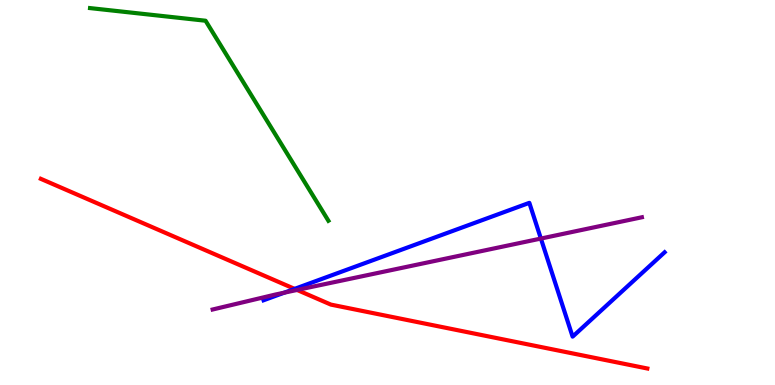[{'lines': ['blue', 'red'], 'intersections': [{'x': 3.8, 'y': 2.5}]}, {'lines': ['green', 'red'], 'intersections': []}, {'lines': ['purple', 'red'], 'intersections': [{'x': 3.83, 'y': 2.47}]}, {'lines': ['blue', 'green'], 'intersections': []}, {'lines': ['blue', 'purple'], 'intersections': [{'x': 3.67, 'y': 2.4}, {'x': 6.98, 'y': 3.8}]}, {'lines': ['green', 'purple'], 'intersections': []}]